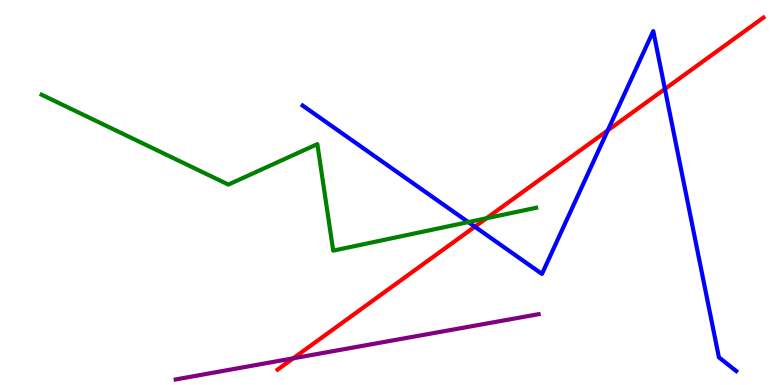[{'lines': ['blue', 'red'], 'intersections': [{'x': 6.13, 'y': 4.11}, {'x': 7.84, 'y': 6.61}, {'x': 8.58, 'y': 7.69}]}, {'lines': ['green', 'red'], 'intersections': [{'x': 6.28, 'y': 4.33}]}, {'lines': ['purple', 'red'], 'intersections': [{'x': 3.78, 'y': 0.693}]}, {'lines': ['blue', 'green'], 'intersections': [{'x': 6.04, 'y': 4.23}]}, {'lines': ['blue', 'purple'], 'intersections': []}, {'lines': ['green', 'purple'], 'intersections': []}]